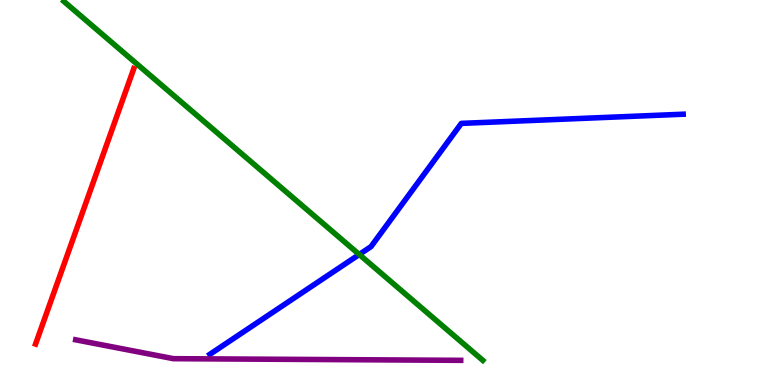[{'lines': ['blue', 'red'], 'intersections': []}, {'lines': ['green', 'red'], 'intersections': []}, {'lines': ['purple', 'red'], 'intersections': []}, {'lines': ['blue', 'green'], 'intersections': [{'x': 4.64, 'y': 3.39}]}, {'lines': ['blue', 'purple'], 'intersections': []}, {'lines': ['green', 'purple'], 'intersections': []}]